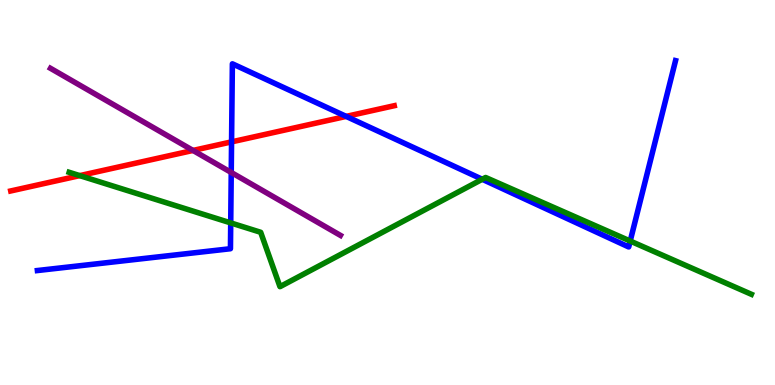[{'lines': ['blue', 'red'], 'intersections': [{'x': 2.99, 'y': 6.31}, {'x': 4.47, 'y': 6.98}]}, {'lines': ['green', 'red'], 'intersections': [{'x': 1.03, 'y': 5.44}]}, {'lines': ['purple', 'red'], 'intersections': [{'x': 2.49, 'y': 6.09}]}, {'lines': ['blue', 'green'], 'intersections': [{'x': 2.98, 'y': 4.21}, {'x': 6.22, 'y': 5.34}, {'x': 8.13, 'y': 3.74}]}, {'lines': ['blue', 'purple'], 'intersections': [{'x': 2.98, 'y': 5.52}]}, {'lines': ['green', 'purple'], 'intersections': []}]